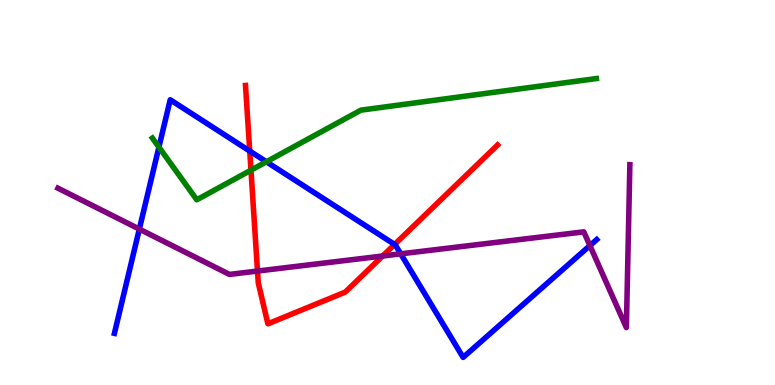[{'lines': ['blue', 'red'], 'intersections': [{'x': 3.22, 'y': 6.08}, {'x': 5.09, 'y': 3.65}]}, {'lines': ['green', 'red'], 'intersections': [{'x': 3.24, 'y': 5.58}]}, {'lines': ['purple', 'red'], 'intersections': [{'x': 3.32, 'y': 2.96}, {'x': 4.94, 'y': 3.35}]}, {'lines': ['blue', 'green'], 'intersections': [{'x': 2.05, 'y': 6.18}, {'x': 3.44, 'y': 5.8}]}, {'lines': ['blue', 'purple'], 'intersections': [{'x': 1.8, 'y': 4.05}, {'x': 5.17, 'y': 3.41}, {'x': 7.61, 'y': 3.62}]}, {'lines': ['green', 'purple'], 'intersections': []}]